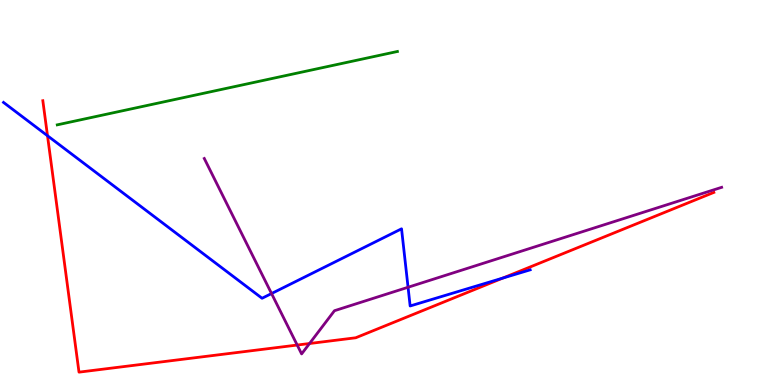[{'lines': ['blue', 'red'], 'intersections': [{'x': 0.613, 'y': 6.47}, {'x': 6.49, 'y': 2.78}]}, {'lines': ['green', 'red'], 'intersections': []}, {'lines': ['purple', 'red'], 'intersections': [{'x': 3.83, 'y': 1.04}, {'x': 3.99, 'y': 1.08}]}, {'lines': ['blue', 'green'], 'intersections': []}, {'lines': ['blue', 'purple'], 'intersections': [{'x': 3.5, 'y': 2.38}, {'x': 5.27, 'y': 2.54}]}, {'lines': ['green', 'purple'], 'intersections': []}]